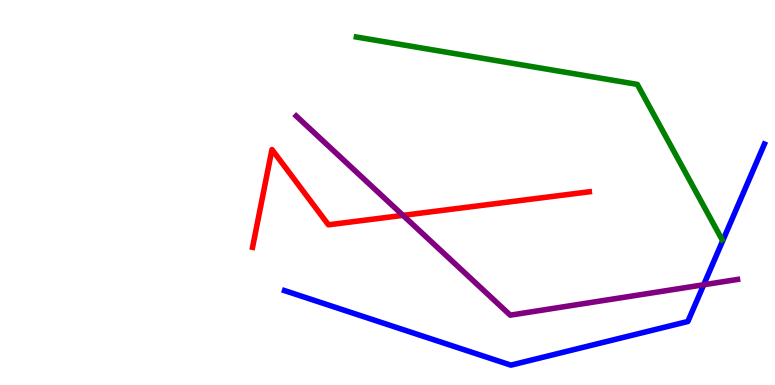[{'lines': ['blue', 'red'], 'intersections': []}, {'lines': ['green', 'red'], 'intersections': []}, {'lines': ['purple', 'red'], 'intersections': [{'x': 5.2, 'y': 4.41}]}, {'lines': ['blue', 'green'], 'intersections': []}, {'lines': ['blue', 'purple'], 'intersections': [{'x': 9.08, 'y': 2.6}]}, {'lines': ['green', 'purple'], 'intersections': []}]